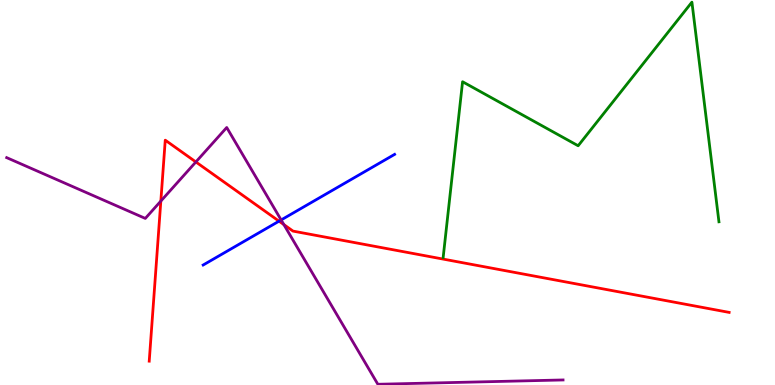[{'lines': ['blue', 'red'], 'intersections': [{'x': 3.6, 'y': 4.26}]}, {'lines': ['green', 'red'], 'intersections': []}, {'lines': ['purple', 'red'], 'intersections': [{'x': 2.08, 'y': 4.78}, {'x': 2.53, 'y': 5.79}, {'x': 3.66, 'y': 4.17}]}, {'lines': ['blue', 'green'], 'intersections': []}, {'lines': ['blue', 'purple'], 'intersections': [{'x': 3.63, 'y': 4.29}]}, {'lines': ['green', 'purple'], 'intersections': []}]